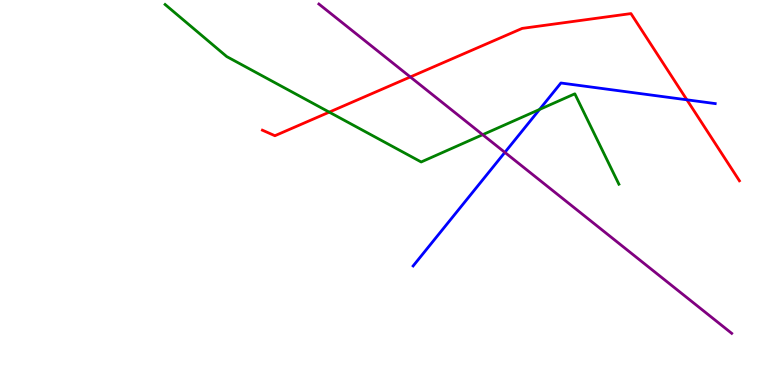[{'lines': ['blue', 'red'], 'intersections': [{'x': 8.86, 'y': 7.41}]}, {'lines': ['green', 'red'], 'intersections': [{'x': 4.25, 'y': 7.09}]}, {'lines': ['purple', 'red'], 'intersections': [{'x': 5.29, 'y': 8.0}]}, {'lines': ['blue', 'green'], 'intersections': [{'x': 6.96, 'y': 7.16}]}, {'lines': ['blue', 'purple'], 'intersections': [{'x': 6.51, 'y': 6.04}]}, {'lines': ['green', 'purple'], 'intersections': [{'x': 6.23, 'y': 6.5}]}]